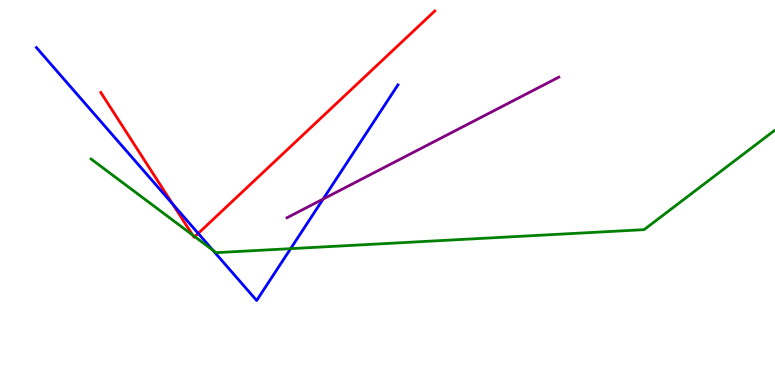[{'lines': ['blue', 'red'], 'intersections': [{'x': 2.23, 'y': 4.7}, {'x': 2.56, 'y': 3.94}]}, {'lines': ['green', 'red'], 'intersections': [{'x': 2.49, 'y': 3.9}, {'x': 2.51, 'y': 3.85}]}, {'lines': ['purple', 'red'], 'intersections': []}, {'lines': ['blue', 'green'], 'intersections': [{'x': 2.75, 'y': 3.5}, {'x': 3.75, 'y': 3.54}]}, {'lines': ['blue', 'purple'], 'intersections': [{'x': 4.17, 'y': 4.83}]}, {'lines': ['green', 'purple'], 'intersections': []}]